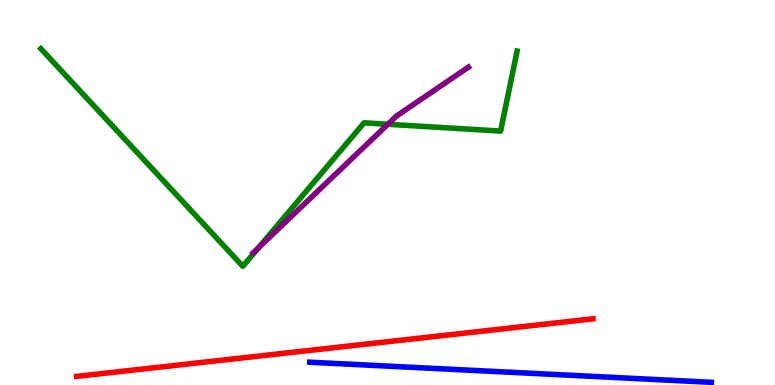[{'lines': ['blue', 'red'], 'intersections': []}, {'lines': ['green', 'red'], 'intersections': []}, {'lines': ['purple', 'red'], 'intersections': []}, {'lines': ['blue', 'green'], 'intersections': []}, {'lines': ['blue', 'purple'], 'intersections': []}, {'lines': ['green', 'purple'], 'intersections': [{'x': 3.33, 'y': 3.56}, {'x': 5.0, 'y': 6.77}]}]